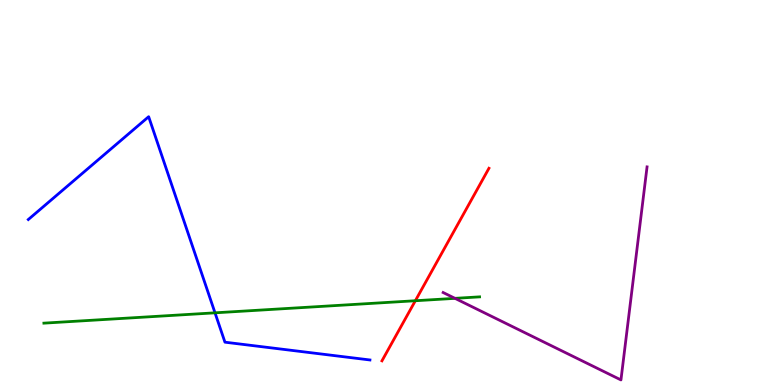[{'lines': ['blue', 'red'], 'intersections': []}, {'lines': ['green', 'red'], 'intersections': [{'x': 5.36, 'y': 2.19}]}, {'lines': ['purple', 'red'], 'intersections': []}, {'lines': ['blue', 'green'], 'intersections': [{'x': 2.77, 'y': 1.87}]}, {'lines': ['blue', 'purple'], 'intersections': []}, {'lines': ['green', 'purple'], 'intersections': [{'x': 5.87, 'y': 2.25}]}]